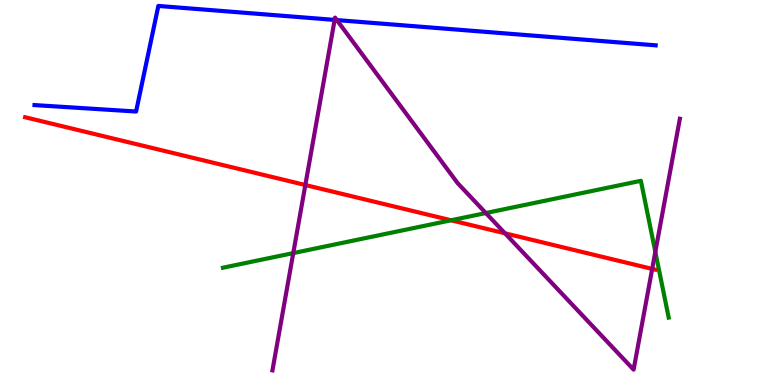[{'lines': ['blue', 'red'], 'intersections': []}, {'lines': ['green', 'red'], 'intersections': [{'x': 5.82, 'y': 4.28}]}, {'lines': ['purple', 'red'], 'intersections': [{'x': 3.94, 'y': 5.19}, {'x': 6.52, 'y': 3.94}, {'x': 8.42, 'y': 3.02}]}, {'lines': ['blue', 'green'], 'intersections': []}, {'lines': ['blue', 'purple'], 'intersections': [{'x': 4.32, 'y': 9.48}, {'x': 4.35, 'y': 9.48}]}, {'lines': ['green', 'purple'], 'intersections': [{'x': 3.78, 'y': 3.43}, {'x': 6.27, 'y': 4.47}, {'x': 8.46, 'y': 3.46}]}]